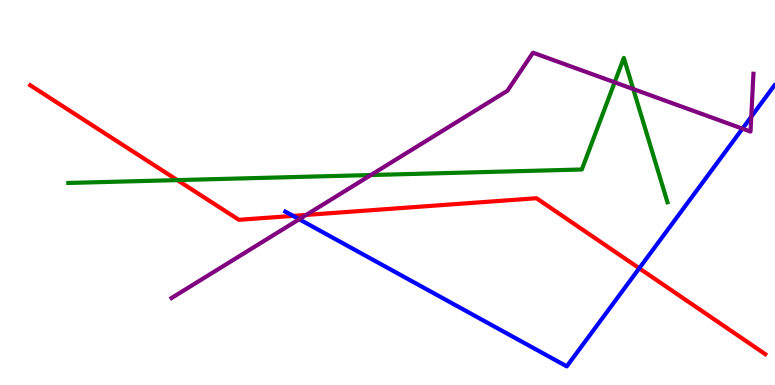[{'lines': ['blue', 'red'], 'intersections': [{'x': 3.78, 'y': 4.39}, {'x': 8.25, 'y': 3.03}]}, {'lines': ['green', 'red'], 'intersections': [{'x': 2.29, 'y': 5.32}]}, {'lines': ['purple', 'red'], 'intersections': [{'x': 3.95, 'y': 4.42}]}, {'lines': ['blue', 'green'], 'intersections': []}, {'lines': ['blue', 'purple'], 'intersections': [{'x': 3.86, 'y': 4.31}, {'x': 9.58, 'y': 6.66}, {'x': 9.69, 'y': 6.97}]}, {'lines': ['green', 'purple'], 'intersections': [{'x': 4.79, 'y': 5.45}, {'x': 7.93, 'y': 7.86}, {'x': 8.17, 'y': 7.69}]}]